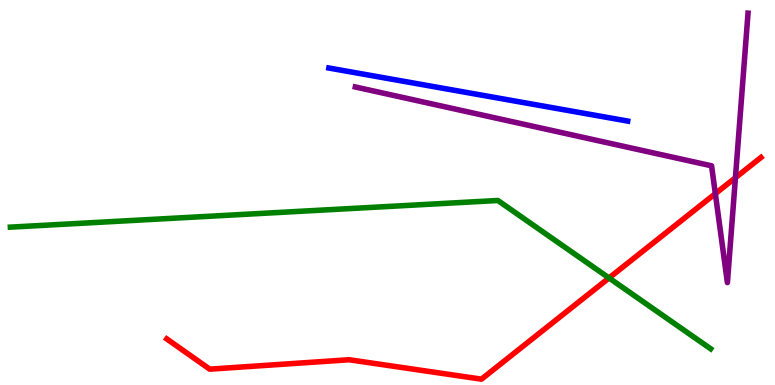[{'lines': ['blue', 'red'], 'intersections': []}, {'lines': ['green', 'red'], 'intersections': [{'x': 7.86, 'y': 2.78}]}, {'lines': ['purple', 'red'], 'intersections': [{'x': 9.23, 'y': 4.97}, {'x': 9.49, 'y': 5.38}]}, {'lines': ['blue', 'green'], 'intersections': []}, {'lines': ['blue', 'purple'], 'intersections': []}, {'lines': ['green', 'purple'], 'intersections': []}]